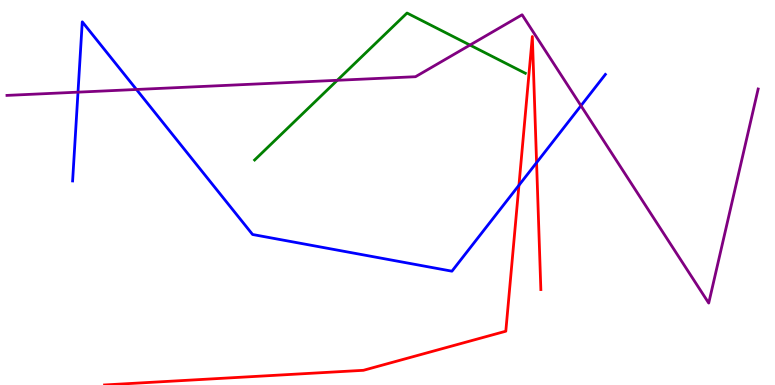[{'lines': ['blue', 'red'], 'intersections': [{'x': 6.7, 'y': 5.19}, {'x': 6.92, 'y': 5.78}]}, {'lines': ['green', 'red'], 'intersections': []}, {'lines': ['purple', 'red'], 'intersections': []}, {'lines': ['blue', 'green'], 'intersections': []}, {'lines': ['blue', 'purple'], 'intersections': [{'x': 1.01, 'y': 7.61}, {'x': 1.76, 'y': 7.68}, {'x': 7.5, 'y': 7.25}]}, {'lines': ['green', 'purple'], 'intersections': [{'x': 4.35, 'y': 7.91}, {'x': 6.06, 'y': 8.83}]}]